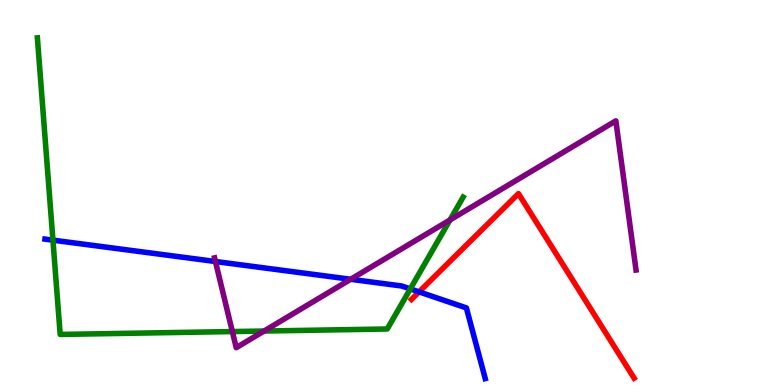[{'lines': ['blue', 'red'], 'intersections': [{'x': 5.41, 'y': 2.42}]}, {'lines': ['green', 'red'], 'intersections': []}, {'lines': ['purple', 'red'], 'intersections': []}, {'lines': ['blue', 'green'], 'intersections': [{'x': 0.683, 'y': 3.76}, {'x': 5.29, 'y': 2.5}]}, {'lines': ['blue', 'purple'], 'intersections': [{'x': 2.78, 'y': 3.21}, {'x': 4.52, 'y': 2.75}]}, {'lines': ['green', 'purple'], 'intersections': [{'x': 3.0, 'y': 1.39}, {'x': 3.41, 'y': 1.4}, {'x': 5.81, 'y': 4.29}]}]